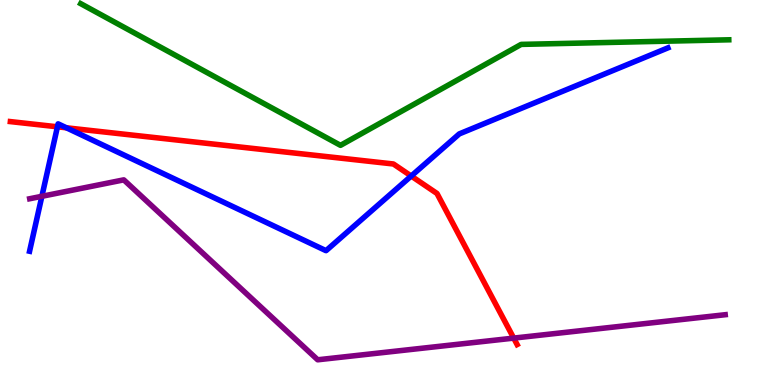[{'lines': ['blue', 'red'], 'intersections': [{'x': 0.741, 'y': 6.71}, {'x': 0.857, 'y': 6.68}, {'x': 5.31, 'y': 5.43}]}, {'lines': ['green', 'red'], 'intersections': []}, {'lines': ['purple', 'red'], 'intersections': [{'x': 6.63, 'y': 1.22}]}, {'lines': ['blue', 'green'], 'intersections': []}, {'lines': ['blue', 'purple'], 'intersections': [{'x': 0.54, 'y': 4.9}]}, {'lines': ['green', 'purple'], 'intersections': []}]